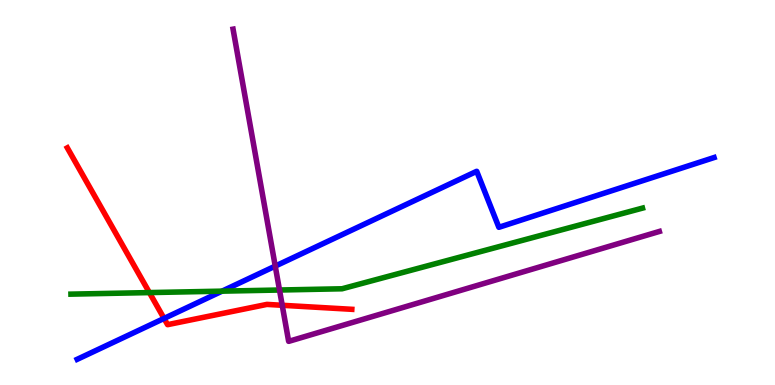[{'lines': ['blue', 'red'], 'intersections': [{'x': 2.12, 'y': 1.73}]}, {'lines': ['green', 'red'], 'intersections': [{'x': 1.93, 'y': 2.4}]}, {'lines': ['purple', 'red'], 'intersections': [{'x': 3.64, 'y': 2.07}]}, {'lines': ['blue', 'green'], 'intersections': [{'x': 2.86, 'y': 2.44}]}, {'lines': ['blue', 'purple'], 'intersections': [{'x': 3.55, 'y': 3.09}]}, {'lines': ['green', 'purple'], 'intersections': [{'x': 3.61, 'y': 2.47}]}]